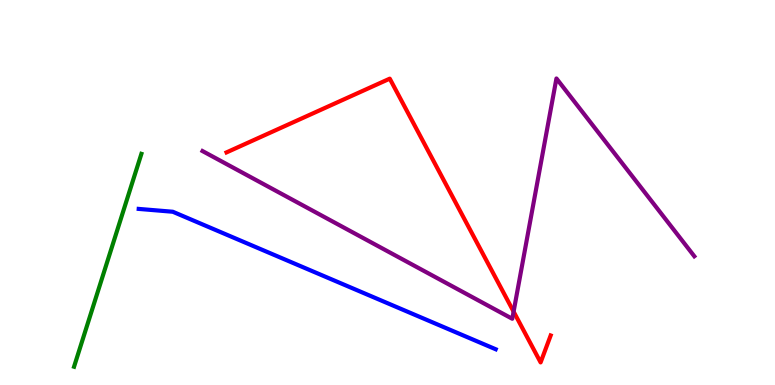[{'lines': ['blue', 'red'], 'intersections': []}, {'lines': ['green', 'red'], 'intersections': []}, {'lines': ['purple', 'red'], 'intersections': [{'x': 6.63, 'y': 1.91}]}, {'lines': ['blue', 'green'], 'intersections': []}, {'lines': ['blue', 'purple'], 'intersections': []}, {'lines': ['green', 'purple'], 'intersections': []}]